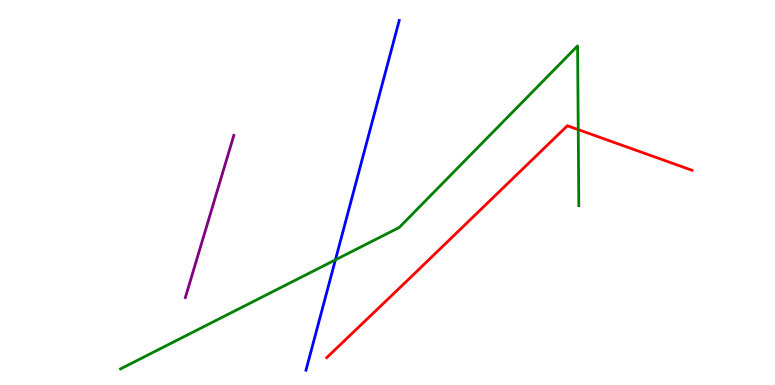[{'lines': ['blue', 'red'], 'intersections': []}, {'lines': ['green', 'red'], 'intersections': [{'x': 7.46, 'y': 6.63}]}, {'lines': ['purple', 'red'], 'intersections': []}, {'lines': ['blue', 'green'], 'intersections': [{'x': 4.33, 'y': 3.25}]}, {'lines': ['blue', 'purple'], 'intersections': []}, {'lines': ['green', 'purple'], 'intersections': []}]